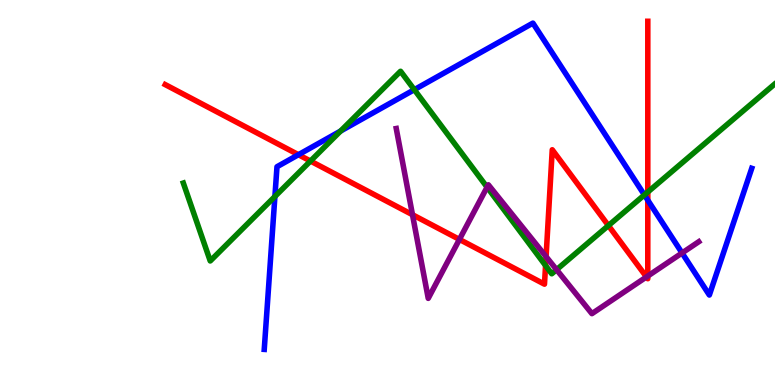[{'lines': ['blue', 'red'], 'intersections': [{'x': 3.85, 'y': 5.98}, {'x': 8.36, 'y': 4.8}]}, {'lines': ['green', 'red'], 'intersections': [{'x': 4.01, 'y': 5.82}, {'x': 7.04, 'y': 3.1}, {'x': 7.85, 'y': 4.14}, {'x': 8.36, 'y': 5.01}]}, {'lines': ['purple', 'red'], 'intersections': [{'x': 5.32, 'y': 4.42}, {'x': 5.93, 'y': 3.78}, {'x': 7.05, 'y': 3.33}, {'x': 8.34, 'y': 2.81}, {'x': 8.36, 'y': 2.83}]}, {'lines': ['blue', 'green'], 'intersections': [{'x': 3.55, 'y': 4.9}, {'x': 4.39, 'y': 6.6}, {'x': 5.35, 'y': 7.67}, {'x': 8.31, 'y': 4.94}]}, {'lines': ['blue', 'purple'], 'intersections': [{'x': 8.8, 'y': 3.43}]}, {'lines': ['green', 'purple'], 'intersections': [{'x': 6.28, 'y': 5.14}, {'x': 7.18, 'y': 3.0}]}]